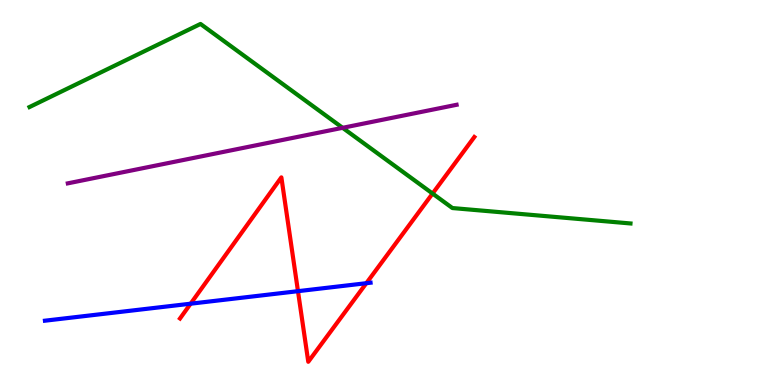[{'lines': ['blue', 'red'], 'intersections': [{'x': 2.46, 'y': 2.11}, {'x': 3.84, 'y': 2.44}, {'x': 4.73, 'y': 2.64}]}, {'lines': ['green', 'red'], 'intersections': [{'x': 5.58, 'y': 4.97}]}, {'lines': ['purple', 'red'], 'intersections': []}, {'lines': ['blue', 'green'], 'intersections': []}, {'lines': ['blue', 'purple'], 'intersections': []}, {'lines': ['green', 'purple'], 'intersections': [{'x': 4.42, 'y': 6.68}]}]